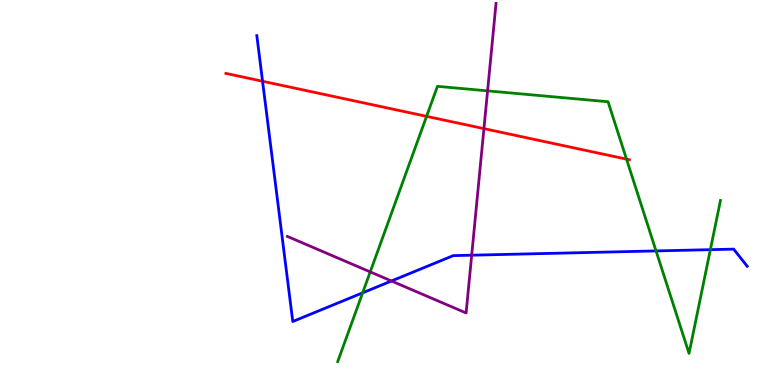[{'lines': ['blue', 'red'], 'intersections': [{'x': 3.39, 'y': 7.89}]}, {'lines': ['green', 'red'], 'intersections': [{'x': 5.5, 'y': 6.98}, {'x': 8.08, 'y': 5.87}]}, {'lines': ['purple', 'red'], 'intersections': [{'x': 6.24, 'y': 6.66}]}, {'lines': ['blue', 'green'], 'intersections': [{'x': 4.68, 'y': 2.39}, {'x': 8.47, 'y': 3.48}, {'x': 9.17, 'y': 3.52}]}, {'lines': ['blue', 'purple'], 'intersections': [{'x': 5.05, 'y': 2.7}, {'x': 6.09, 'y': 3.37}]}, {'lines': ['green', 'purple'], 'intersections': [{'x': 4.78, 'y': 2.94}, {'x': 6.29, 'y': 7.64}]}]